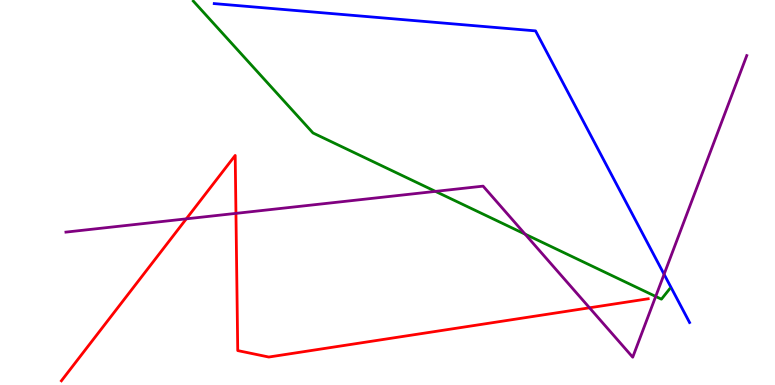[{'lines': ['blue', 'red'], 'intersections': []}, {'lines': ['green', 'red'], 'intersections': []}, {'lines': ['purple', 'red'], 'intersections': [{'x': 2.4, 'y': 4.32}, {'x': 3.04, 'y': 4.46}, {'x': 7.61, 'y': 2.01}]}, {'lines': ['blue', 'green'], 'intersections': []}, {'lines': ['blue', 'purple'], 'intersections': [{'x': 8.57, 'y': 2.88}]}, {'lines': ['green', 'purple'], 'intersections': [{'x': 5.62, 'y': 5.03}, {'x': 6.78, 'y': 3.92}, {'x': 8.46, 'y': 2.3}]}]